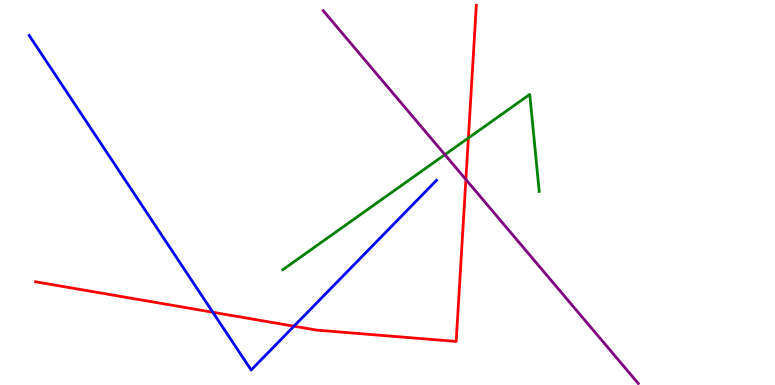[{'lines': ['blue', 'red'], 'intersections': [{'x': 2.75, 'y': 1.89}, {'x': 3.79, 'y': 1.53}]}, {'lines': ['green', 'red'], 'intersections': [{'x': 6.04, 'y': 6.42}]}, {'lines': ['purple', 'red'], 'intersections': [{'x': 6.01, 'y': 5.34}]}, {'lines': ['blue', 'green'], 'intersections': []}, {'lines': ['blue', 'purple'], 'intersections': []}, {'lines': ['green', 'purple'], 'intersections': [{'x': 5.74, 'y': 5.98}]}]